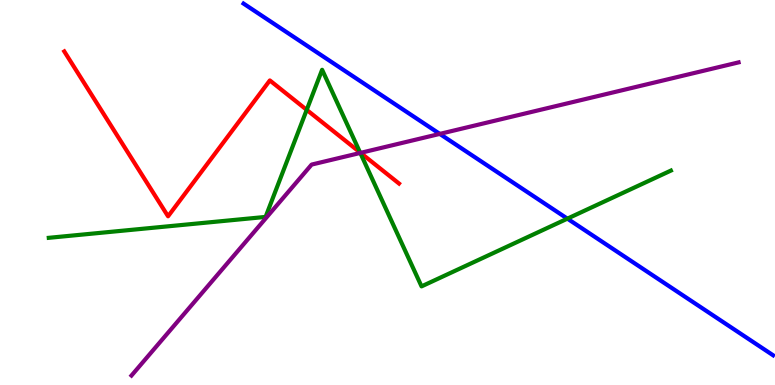[{'lines': ['blue', 'red'], 'intersections': []}, {'lines': ['green', 'red'], 'intersections': [{'x': 3.96, 'y': 7.15}, {'x': 4.65, 'y': 6.04}]}, {'lines': ['purple', 'red'], 'intersections': [{'x': 4.65, 'y': 6.03}]}, {'lines': ['blue', 'green'], 'intersections': [{'x': 7.32, 'y': 4.32}]}, {'lines': ['blue', 'purple'], 'intersections': [{'x': 5.67, 'y': 6.52}]}, {'lines': ['green', 'purple'], 'intersections': [{'x': 4.65, 'y': 6.03}]}]